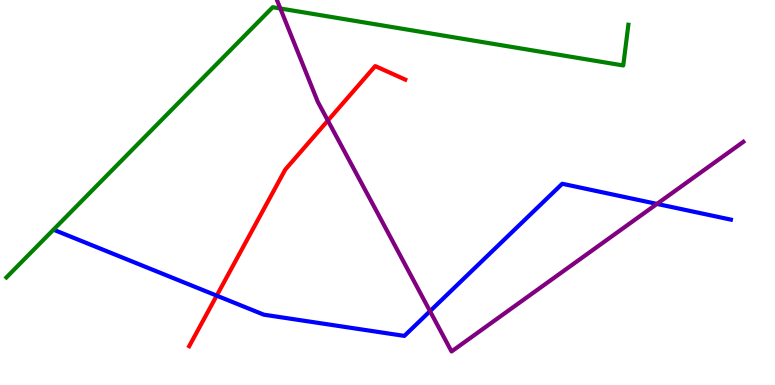[{'lines': ['blue', 'red'], 'intersections': [{'x': 2.8, 'y': 2.32}]}, {'lines': ['green', 'red'], 'intersections': []}, {'lines': ['purple', 'red'], 'intersections': [{'x': 4.23, 'y': 6.87}]}, {'lines': ['blue', 'green'], 'intersections': []}, {'lines': ['blue', 'purple'], 'intersections': [{'x': 5.55, 'y': 1.92}, {'x': 8.48, 'y': 4.7}]}, {'lines': ['green', 'purple'], 'intersections': [{'x': 3.62, 'y': 9.78}]}]